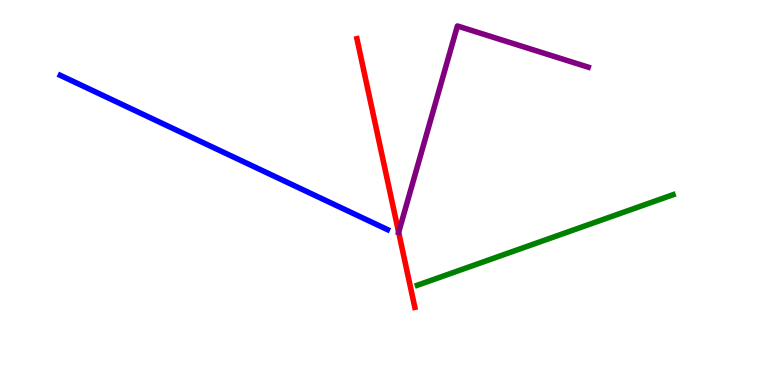[{'lines': ['blue', 'red'], 'intersections': []}, {'lines': ['green', 'red'], 'intersections': []}, {'lines': ['purple', 'red'], 'intersections': [{'x': 5.14, 'y': 3.97}]}, {'lines': ['blue', 'green'], 'intersections': []}, {'lines': ['blue', 'purple'], 'intersections': []}, {'lines': ['green', 'purple'], 'intersections': []}]